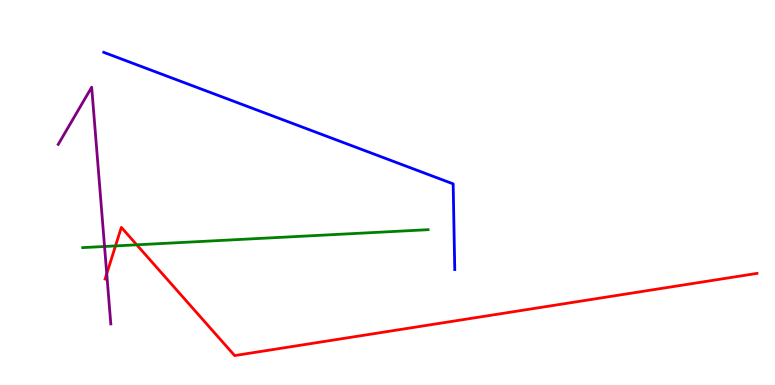[{'lines': ['blue', 'red'], 'intersections': []}, {'lines': ['green', 'red'], 'intersections': [{'x': 1.49, 'y': 3.61}, {'x': 1.76, 'y': 3.64}]}, {'lines': ['purple', 'red'], 'intersections': [{'x': 1.38, 'y': 2.89}]}, {'lines': ['blue', 'green'], 'intersections': []}, {'lines': ['blue', 'purple'], 'intersections': []}, {'lines': ['green', 'purple'], 'intersections': [{'x': 1.35, 'y': 3.6}]}]